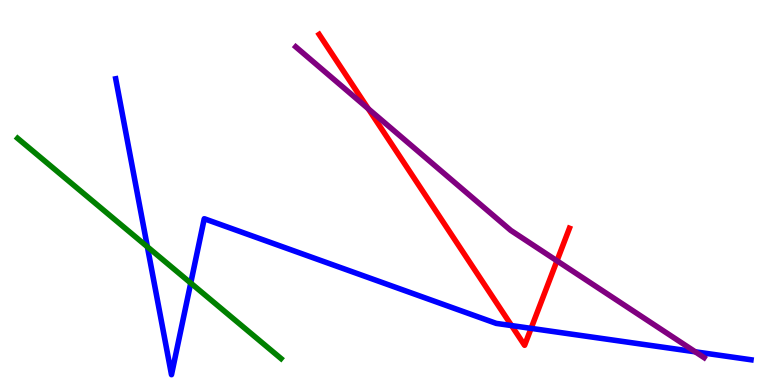[{'lines': ['blue', 'red'], 'intersections': [{'x': 6.6, 'y': 1.54}, {'x': 6.85, 'y': 1.47}]}, {'lines': ['green', 'red'], 'intersections': []}, {'lines': ['purple', 'red'], 'intersections': [{'x': 4.75, 'y': 7.18}, {'x': 7.19, 'y': 3.23}]}, {'lines': ['blue', 'green'], 'intersections': [{'x': 1.9, 'y': 3.59}, {'x': 2.46, 'y': 2.65}]}, {'lines': ['blue', 'purple'], 'intersections': [{'x': 8.97, 'y': 0.862}]}, {'lines': ['green', 'purple'], 'intersections': []}]